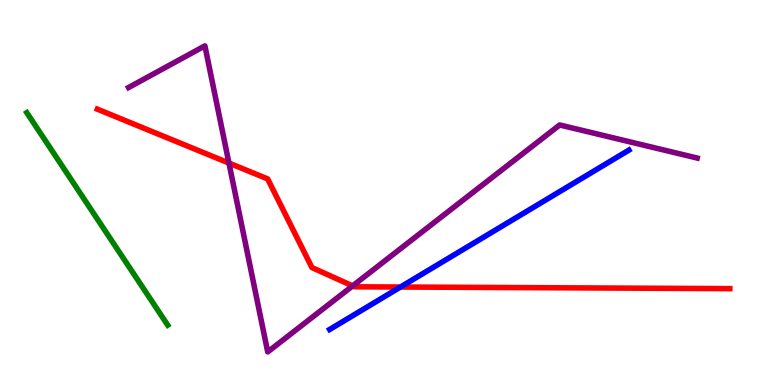[{'lines': ['blue', 'red'], 'intersections': [{'x': 5.17, 'y': 2.54}]}, {'lines': ['green', 'red'], 'intersections': []}, {'lines': ['purple', 'red'], 'intersections': [{'x': 2.95, 'y': 5.76}, {'x': 4.55, 'y': 2.57}]}, {'lines': ['blue', 'green'], 'intersections': []}, {'lines': ['blue', 'purple'], 'intersections': []}, {'lines': ['green', 'purple'], 'intersections': []}]